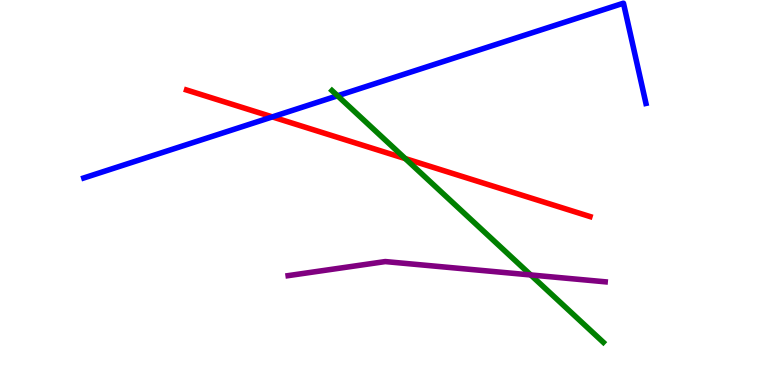[{'lines': ['blue', 'red'], 'intersections': [{'x': 3.51, 'y': 6.96}]}, {'lines': ['green', 'red'], 'intersections': [{'x': 5.23, 'y': 5.88}]}, {'lines': ['purple', 'red'], 'intersections': []}, {'lines': ['blue', 'green'], 'intersections': [{'x': 4.36, 'y': 7.51}]}, {'lines': ['blue', 'purple'], 'intersections': []}, {'lines': ['green', 'purple'], 'intersections': [{'x': 6.85, 'y': 2.86}]}]